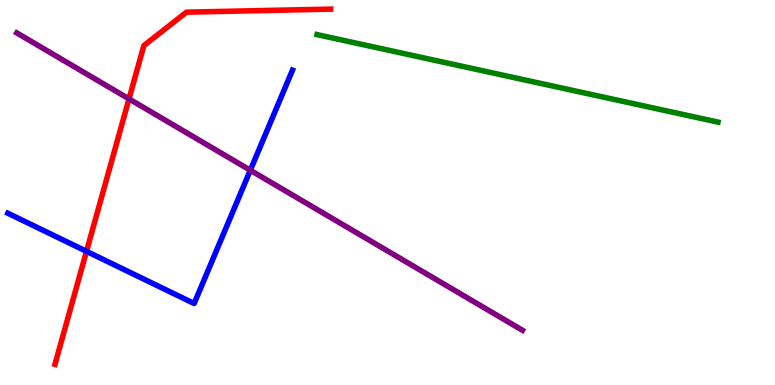[{'lines': ['blue', 'red'], 'intersections': [{'x': 1.12, 'y': 3.47}]}, {'lines': ['green', 'red'], 'intersections': []}, {'lines': ['purple', 'red'], 'intersections': [{'x': 1.66, 'y': 7.43}]}, {'lines': ['blue', 'green'], 'intersections': []}, {'lines': ['blue', 'purple'], 'intersections': [{'x': 3.23, 'y': 5.58}]}, {'lines': ['green', 'purple'], 'intersections': []}]